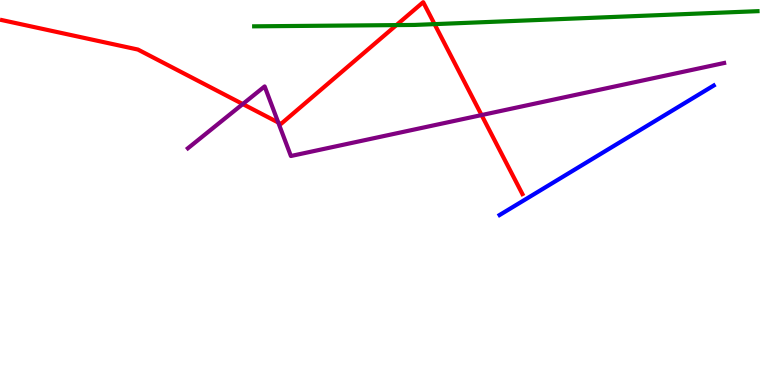[{'lines': ['blue', 'red'], 'intersections': []}, {'lines': ['green', 'red'], 'intersections': [{'x': 5.12, 'y': 9.35}, {'x': 5.61, 'y': 9.37}]}, {'lines': ['purple', 'red'], 'intersections': [{'x': 3.13, 'y': 7.3}, {'x': 3.59, 'y': 6.82}, {'x': 6.21, 'y': 7.01}]}, {'lines': ['blue', 'green'], 'intersections': []}, {'lines': ['blue', 'purple'], 'intersections': []}, {'lines': ['green', 'purple'], 'intersections': []}]